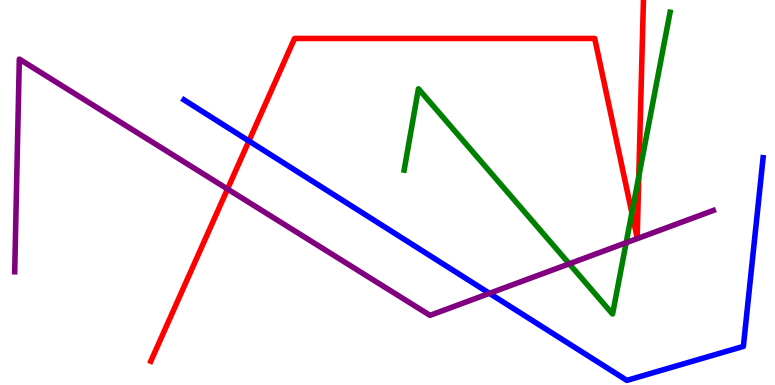[{'lines': ['blue', 'red'], 'intersections': [{'x': 3.21, 'y': 6.34}]}, {'lines': ['green', 'red'], 'intersections': [{'x': 8.15, 'y': 4.47}, {'x': 8.24, 'y': 5.42}]}, {'lines': ['purple', 'red'], 'intersections': [{'x': 2.94, 'y': 5.09}]}, {'lines': ['blue', 'green'], 'intersections': []}, {'lines': ['blue', 'purple'], 'intersections': [{'x': 6.32, 'y': 2.38}]}, {'lines': ['green', 'purple'], 'intersections': [{'x': 7.35, 'y': 3.15}, {'x': 8.08, 'y': 3.7}]}]